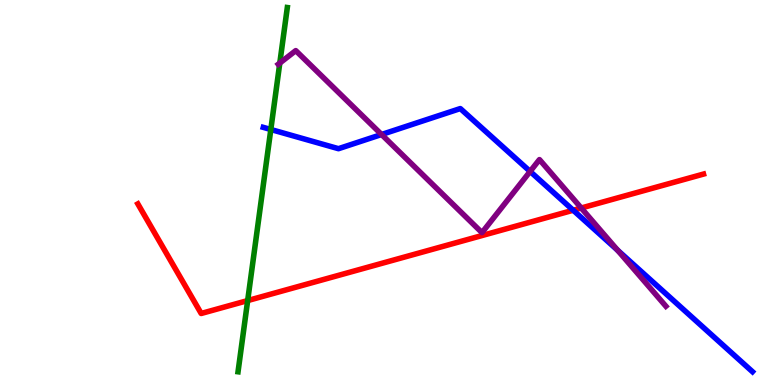[{'lines': ['blue', 'red'], 'intersections': [{'x': 7.4, 'y': 4.54}]}, {'lines': ['green', 'red'], 'intersections': [{'x': 3.2, 'y': 2.19}]}, {'lines': ['purple', 'red'], 'intersections': [{'x': 7.5, 'y': 4.6}]}, {'lines': ['blue', 'green'], 'intersections': [{'x': 3.49, 'y': 6.64}]}, {'lines': ['blue', 'purple'], 'intersections': [{'x': 4.92, 'y': 6.51}, {'x': 6.84, 'y': 5.55}, {'x': 7.97, 'y': 3.5}]}, {'lines': ['green', 'purple'], 'intersections': [{'x': 3.61, 'y': 8.36}]}]